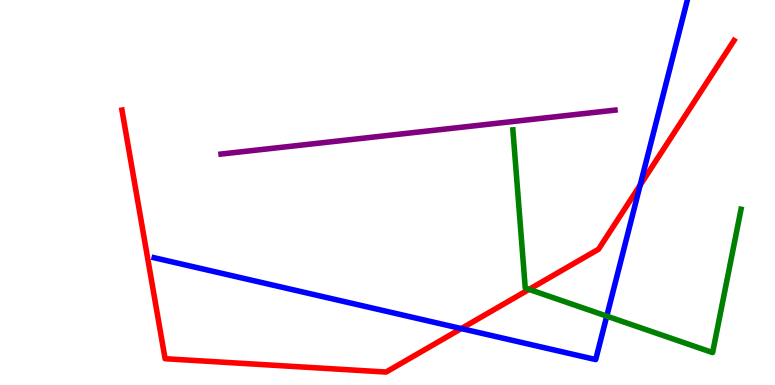[{'lines': ['blue', 'red'], 'intersections': [{'x': 5.95, 'y': 1.47}, {'x': 8.26, 'y': 5.19}]}, {'lines': ['green', 'red'], 'intersections': [{'x': 6.83, 'y': 2.48}]}, {'lines': ['purple', 'red'], 'intersections': []}, {'lines': ['blue', 'green'], 'intersections': [{'x': 7.83, 'y': 1.79}]}, {'lines': ['blue', 'purple'], 'intersections': []}, {'lines': ['green', 'purple'], 'intersections': []}]